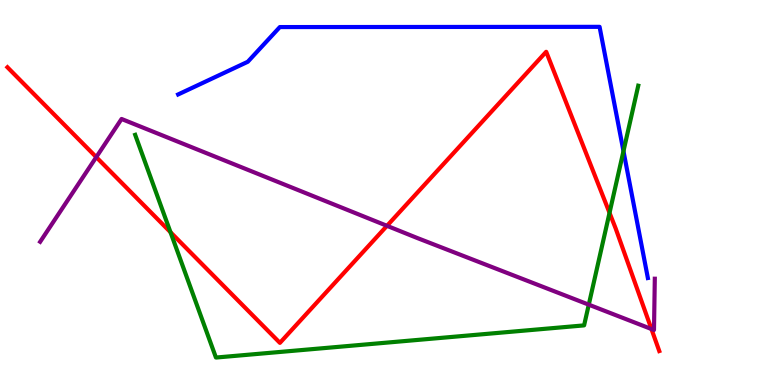[{'lines': ['blue', 'red'], 'intersections': []}, {'lines': ['green', 'red'], 'intersections': [{'x': 2.2, 'y': 3.97}, {'x': 7.86, 'y': 4.47}]}, {'lines': ['purple', 'red'], 'intersections': [{'x': 1.24, 'y': 5.92}, {'x': 4.99, 'y': 4.13}, {'x': 8.41, 'y': 1.45}]}, {'lines': ['blue', 'green'], 'intersections': [{'x': 8.04, 'y': 6.07}]}, {'lines': ['blue', 'purple'], 'intersections': []}, {'lines': ['green', 'purple'], 'intersections': [{'x': 7.6, 'y': 2.09}]}]